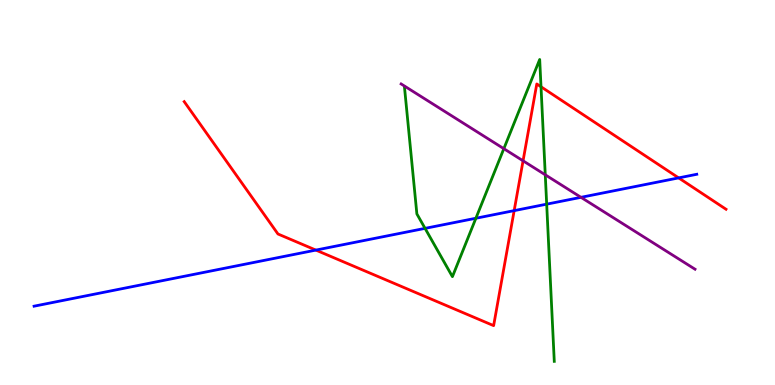[{'lines': ['blue', 'red'], 'intersections': [{'x': 4.08, 'y': 3.5}, {'x': 6.63, 'y': 4.53}, {'x': 8.76, 'y': 5.38}]}, {'lines': ['green', 'red'], 'intersections': [{'x': 6.98, 'y': 7.75}]}, {'lines': ['purple', 'red'], 'intersections': [{'x': 6.75, 'y': 5.82}]}, {'lines': ['blue', 'green'], 'intersections': [{'x': 5.48, 'y': 4.07}, {'x': 6.14, 'y': 4.33}, {'x': 7.05, 'y': 4.7}]}, {'lines': ['blue', 'purple'], 'intersections': [{'x': 7.5, 'y': 4.87}]}, {'lines': ['green', 'purple'], 'intersections': [{'x': 6.5, 'y': 6.14}, {'x': 7.04, 'y': 5.46}]}]